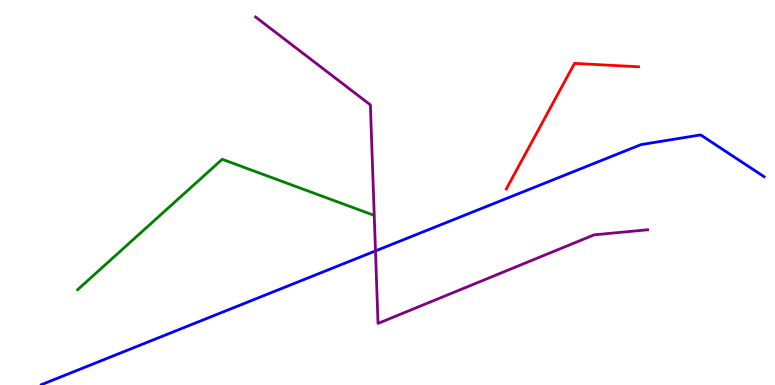[{'lines': ['blue', 'red'], 'intersections': []}, {'lines': ['green', 'red'], 'intersections': []}, {'lines': ['purple', 'red'], 'intersections': []}, {'lines': ['blue', 'green'], 'intersections': []}, {'lines': ['blue', 'purple'], 'intersections': [{'x': 4.84, 'y': 3.48}]}, {'lines': ['green', 'purple'], 'intersections': []}]